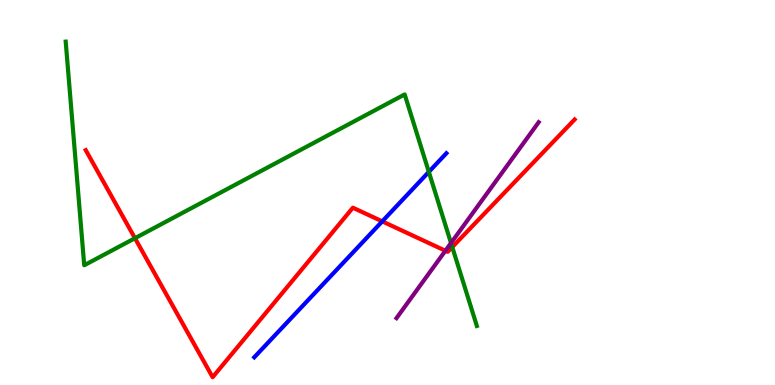[{'lines': ['blue', 'red'], 'intersections': [{'x': 4.93, 'y': 4.25}]}, {'lines': ['green', 'red'], 'intersections': [{'x': 1.74, 'y': 3.81}, {'x': 5.84, 'y': 3.58}]}, {'lines': ['purple', 'red'], 'intersections': [{'x': 5.75, 'y': 3.49}]}, {'lines': ['blue', 'green'], 'intersections': [{'x': 5.53, 'y': 5.54}]}, {'lines': ['blue', 'purple'], 'intersections': []}, {'lines': ['green', 'purple'], 'intersections': [{'x': 5.82, 'y': 3.69}]}]